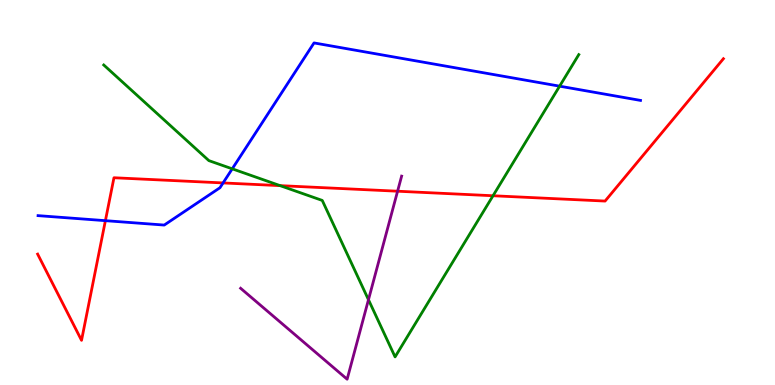[{'lines': ['blue', 'red'], 'intersections': [{'x': 1.36, 'y': 4.27}, {'x': 2.88, 'y': 5.25}]}, {'lines': ['green', 'red'], 'intersections': [{'x': 3.61, 'y': 5.18}, {'x': 6.36, 'y': 4.92}]}, {'lines': ['purple', 'red'], 'intersections': [{'x': 5.13, 'y': 5.03}]}, {'lines': ['blue', 'green'], 'intersections': [{'x': 3.0, 'y': 5.62}, {'x': 7.22, 'y': 7.76}]}, {'lines': ['blue', 'purple'], 'intersections': []}, {'lines': ['green', 'purple'], 'intersections': [{'x': 4.75, 'y': 2.22}]}]